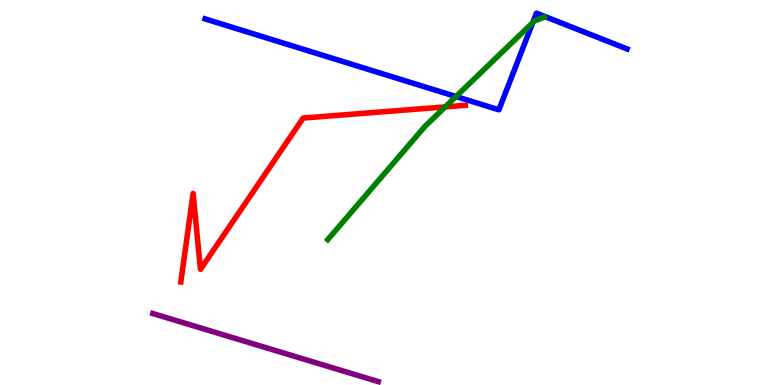[{'lines': ['blue', 'red'], 'intersections': []}, {'lines': ['green', 'red'], 'intersections': [{'x': 5.75, 'y': 7.22}]}, {'lines': ['purple', 'red'], 'intersections': []}, {'lines': ['blue', 'green'], 'intersections': [{'x': 5.88, 'y': 7.49}, {'x': 6.87, 'y': 9.41}]}, {'lines': ['blue', 'purple'], 'intersections': []}, {'lines': ['green', 'purple'], 'intersections': []}]